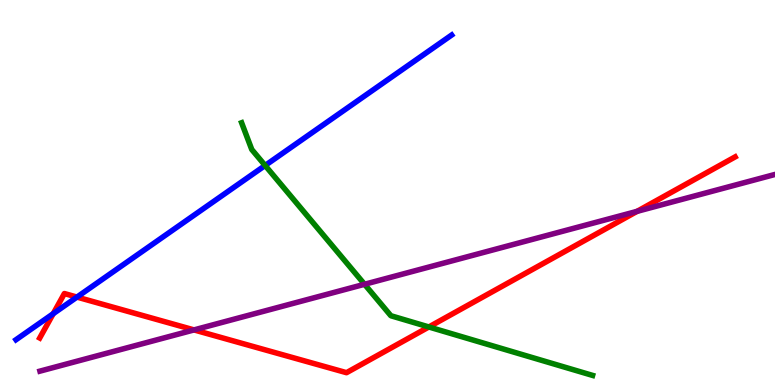[{'lines': ['blue', 'red'], 'intersections': [{'x': 0.687, 'y': 1.85}, {'x': 0.993, 'y': 2.28}]}, {'lines': ['green', 'red'], 'intersections': [{'x': 5.53, 'y': 1.51}]}, {'lines': ['purple', 'red'], 'intersections': [{'x': 2.5, 'y': 1.43}, {'x': 8.22, 'y': 4.51}]}, {'lines': ['blue', 'green'], 'intersections': [{'x': 3.42, 'y': 5.7}]}, {'lines': ['blue', 'purple'], 'intersections': []}, {'lines': ['green', 'purple'], 'intersections': [{'x': 4.7, 'y': 2.62}]}]